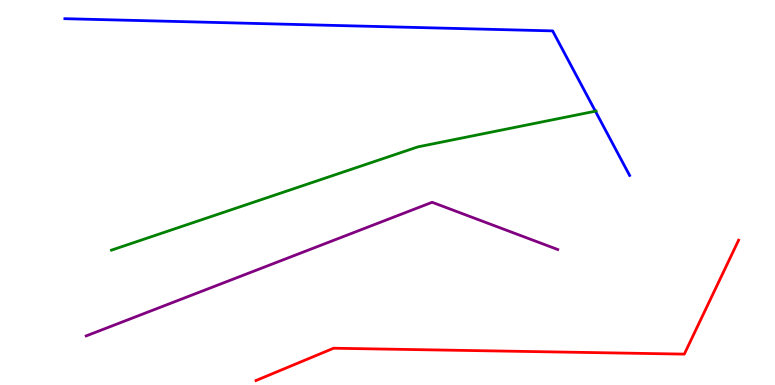[{'lines': ['blue', 'red'], 'intersections': []}, {'lines': ['green', 'red'], 'intersections': []}, {'lines': ['purple', 'red'], 'intersections': []}, {'lines': ['blue', 'green'], 'intersections': [{'x': 7.68, 'y': 7.11}]}, {'lines': ['blue', 'purple'], 'intersections': []}, {'lines': ['green', 'purple'], 'intersections': []}]